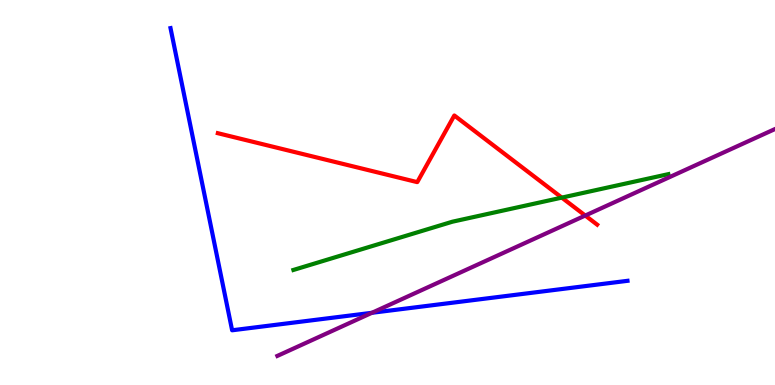[{'lines': ['blue', 'red'], 'intersections': []}, {'lines': ['green', 'red'], 'intersections': [{'x': 7.25, 'y': 4.87}]}, {'lines': ['purple', 'red'], 'intersections': [{'x': 7.55, 'y': 4.4}]}, {'lines': ['blue', 'green'], 'intersections': []}, {'lines': ['blue', 'purple'], 'intersections': [{'x': 4.8, 'y': 1.88}]}, {'lines': ['green', 'purple'], 'intersections': []}]